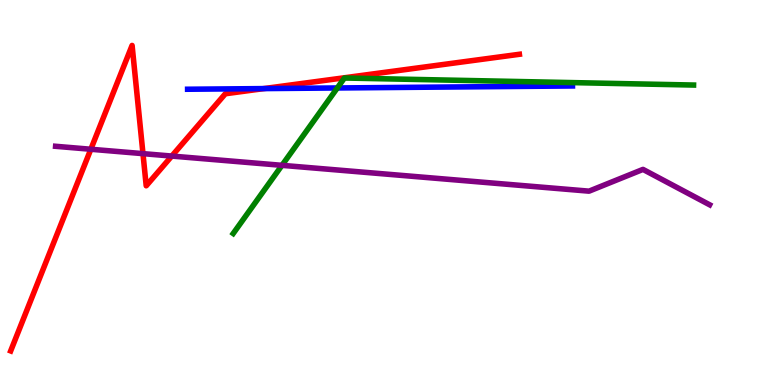[{'lines': ['blue', 'red'], 'intersections': [{'x': 3.4, 'y': 7.7}]}, {'lines': ['green', 'red'], 'intersections': []}, {'lines': ['purple', 'red'], 'intersections': [{'x': 1.17, 'y': 6.12}, {'x': 1.84, 'y': 6.01}, {'x': 2.22, 'y': 5.95}]}, {'lines': ['blue', 'green'], 'intersections': [{'x': 4.35, 'y': 7.72}]}, {'lines': ['blue', 'purple'], 'intersections': []}, {'lines': ['green', 'purple'], 'intersections': [{'x': 3.64, 'y': 5.71}]}]